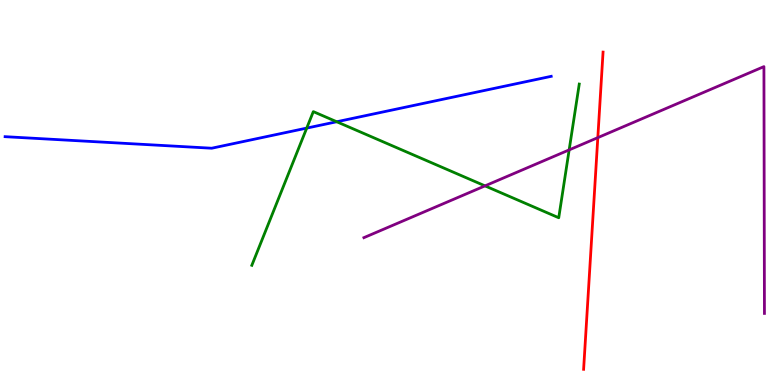[{'lines': ['blue', 'red'], 'intersections': []}, {'lines': ['green', 'red'], 'intersections': []}, {'lines': ['purple', 'red'], 'intersections': [{'x': 7.71, 'y': 6.42}]}, {'lines': ['blue', 'green'], 'intersections': [{'x': 3.96, 'y': 6.67}, {'x': 4.34, 'y': 6.84}]}, {'lines': ['blue', 'purple'], 'intersections': []}, {'lines': ['green', 'purple'], 'intersections': [{'x': 6.26, 'y': 5.17}, {'x': 7.34, 'y': 6.11}]}]